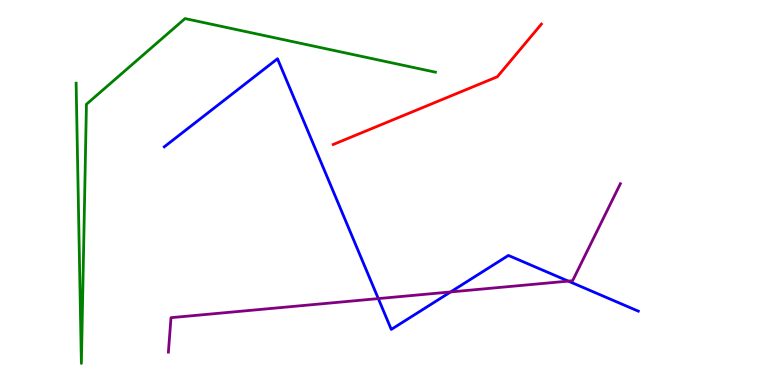[{'lines': ['blue', 'red'], 'intersections': []}, {'lines': ['green', 'red'], 'intersections': []}, {'lines': ['purple', 'red'], 'intersections': []}, {'lines': ['blue', 'green'], 'intersections': []}, {'lines': ['blue', 'purple'], 'intersections': [{'x': 4.88, 'y': 2.24}, {'x': 5.81, 'y': 2.42}, {'x': 7.33, 'y': 2.7}]}, {'lines': ['green', 'purple'], 'intersections': []}]